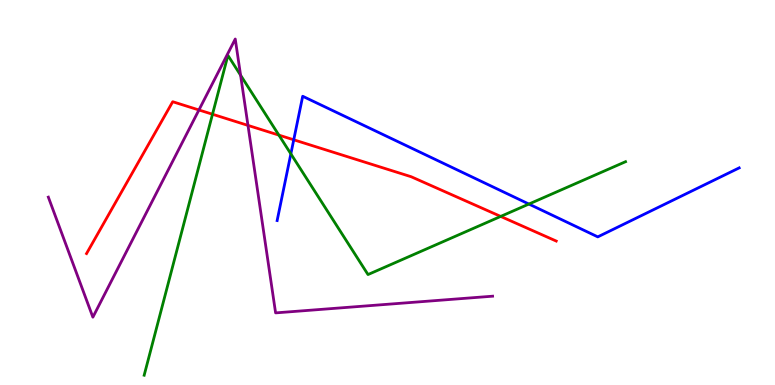[{'lines': ['blue', 'red'], 'intersections': [{'x': 3.79, 'y': 6.37}]}, {'lines': ['green', 'red'], 'intersections': [{'x': 2.74, 'y': 7.03}, {'x': 3.6, 'y': 6.49}, {'x': 6.46, 'y': 4.38}]}, {'lines': ['purple', 'red'], 'intersections': [{'x': 2.57, 'y': 7.14}, {'x': 3.2, 'y': 6.74}]}, {'lines': ['blue', 'green'], 'intersections': [{'x': 3.75, 'y': 6.0}, {'x': 6.82, 'y': 4.7}]}, {'lines': ['blue', 'purple'], 'intersections': []}, {'lines': ['green', 'purple'], 'intersections': [{'x': 3.1, 'y': 8.05}]}]